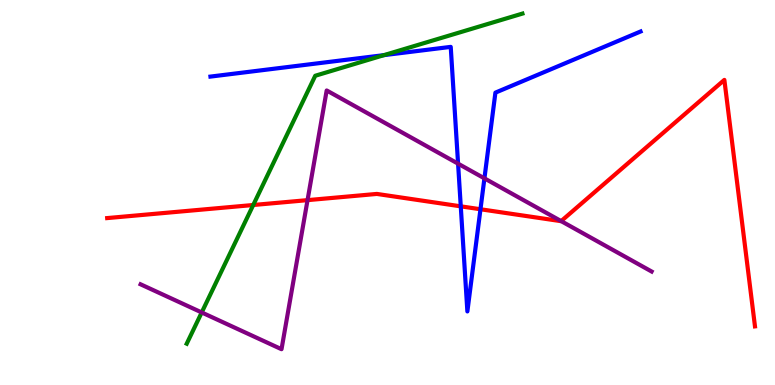[{'lines': ['blue', 'red'], 'intersections': [{'x': 5.95, 'y': 4.64}, {'x': 6.2, 'y': 4.56}]}, {'lines': ['green', 'red'], 'intersections': [{'x': 3.27, 'y': 4.68}]}, {'lines': ['purple', 'red'], 'intersections': [{'x': 3.97, 'y': 4.8}, {'x': 7.24, 'y': 4.26}]}, {'lines': ['blue', 'green'], 'intersections': [{'x': 4.95, 'y': 8.57}]}, {'lines': ['blue', 'purple'], 'intersections': [{'x': 5.91, 'y': 5.75}, {'x': 6.25, 'y': 5.37}]}, {'lines': ['green', 'purple'], 'intersections': [{'x': 2.6, 'y': 1.88}]}]